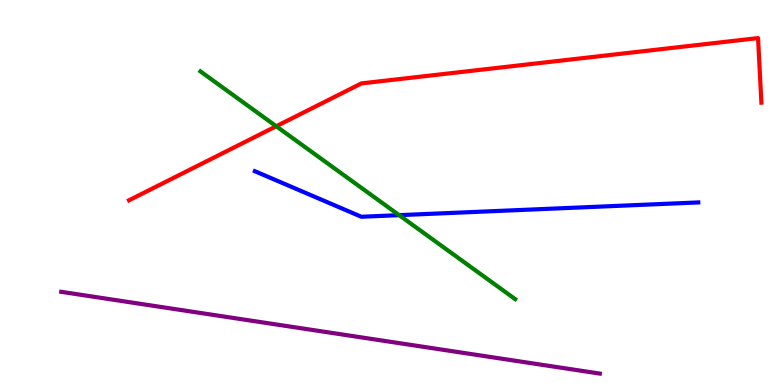[{'lines': ['blue', 'red'], 'intersections': []}, {'lines': ['green', 'red'], 'intersections': [{'x': 3.56, 'y': 6.72}]}, {'lines': ['purple', 'red'], 'intersections': []}, {'lines': ['blue', 'green'], 'intersections': [{'x': 5.15, 'y': 4.41}]}, {'lines': ['blue', 'purple'], 'intersections': []}, {'lines': ['green', 'purple'], 'intersections': []}]